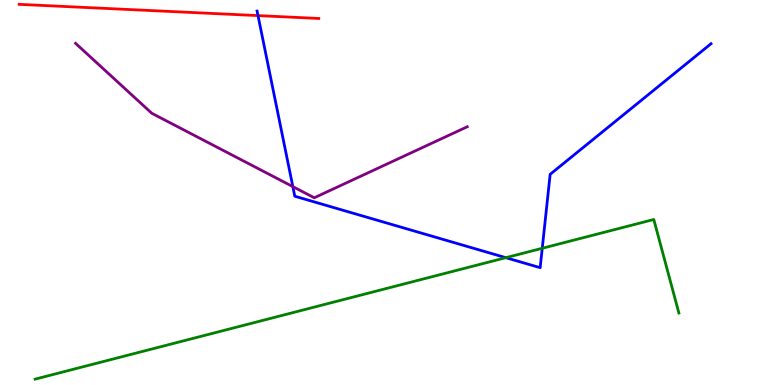[{'lines': ['blue', 'red'], 'intersections': [{'x': 3.33, 'y': 9.59}]}, {'lines': ['green', 'red'], 'intersections': []}, {'lines': ['purple', 'red'], 'intersections': []}, {'lines': ['blue', 'green'], 'intersections': [{'x': 6.53, 'y': 3.31}, {'x': 7.0, 'y': 3.55}]}, {'lines': ['blue', 'purple'], 'intersections': [{'x': 3.78, 'y': 5.15}]}, {'lines': ['green', 'purple'], 'intersections': []}]